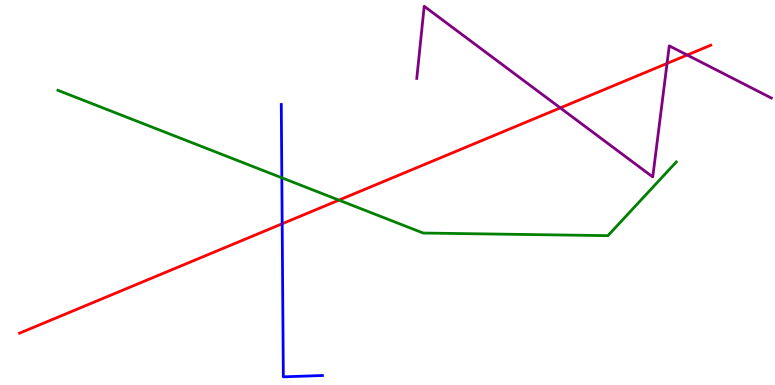[{'lines': ['blue', 'red'], 'intersections': [{'x': 3.64, 'y': 4.19}]}, {'lines': ['green', 'red'], 'intersections': [{'x': 4.37, 'y': 4.8}]}, {'lines': ['purple', 'red'], 'intersections': [{'x': 7.23, 'y': 7.2}, {'x': 8.61, 'y': 8.35}, {'x': 8.87, 'y': 8.57}]}, {'lines': ['blue', 'green'], 'intersections': [{'x': 3.64, 'y': 5.38}]}, {'lines': ['blue', 'purple'], 'intersections': []}, {'lines': ['green', 'purple'], 'intersections': []}]